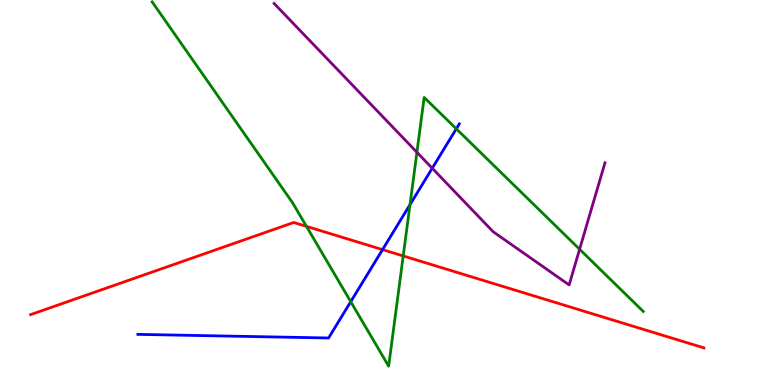[{'lines': ['blue', 'red'], 'intersections': [{'x': 4.94, 'y': 3.52}]}, {'lines': ['green', 'red'], 'intersections': [{'x': 3.95, 'y': 4.12}, {'x': 5.2, 'y': 3.35}]}, {'lines': ['purple', 'red'], 'intersections': []}, {'lines': ['blue', 'green'], 'intersections': [{'x': 4.53, 'y': 2.16}, {'x': 5.29, 'y': 4.68}, {'x': 5.89, 'y': 6.65}]}, {'lines': ['blue', 'purple'], 'intersections': [{'x': 5.58, 'y': 5.63}]}, {'lines': ['green', 'purple'], 'intersections': [{'x': 5.38, 'y': 6.04}, {'x': 7.48, 'y': 3.53}]}]